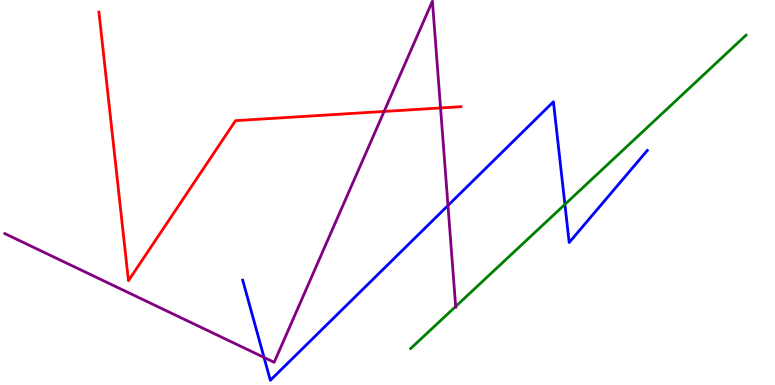[{'lines': ['blue', 'red'], 'intersections': []}, {'lines': ['green', 'red'], 'intersections': []}, {'lines': ['purple', 'red'], 'intersections': [{'x': 4.96, 'y': 7.11}, {'x': 5.68, 'y': 7.2}]}, {'lines': ['blue', 'green'], 'intersections': [{'x': 7.29, 'y': 4.69}]}, {'lines': ['blue', 'purple'], 'intersections': [{'x': 3.41, 'y': 0.716}, {'x': 5.78, 'y': 4.66}]}, {'lines': ['green', 'purple'], 'intersections': [{'x': 5.88, 'y': 2.04}]}]